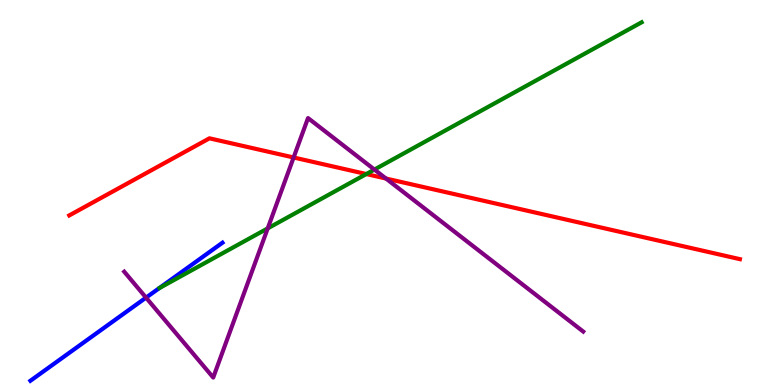[{'lines': ['blue', 'red'], 'intersections': []}, {'lines': ['green', 'red'], 'intersections': [{'x': 4.73, 'y': 5.48}]}, {'lines': ['purple', 'red'], 'intersections': [{'x': 3.79, 'y': 5.91}, {'x': 4.98, 'y': 5.36}]}, {'lines': ['blue', 'green'], 'intersections': []}, {'lines': ['blue', 'purple'], 'intersections': [{'x': 1.88, 'y': 2.27}]}, {'lines': ['green', 'purple'], 'intersections': [{'x': 3.45, 'y': 4.07}, {'x': 4.83, 'y': 5.6}]}]